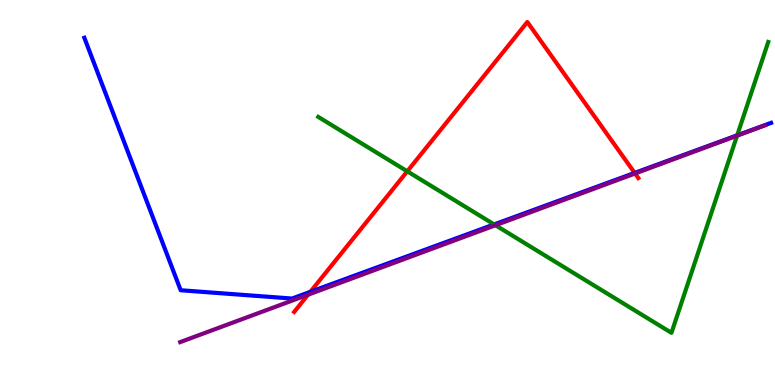[{'lines': ['blue', 'red'], 'intersections': [{'x': 4.0, 'y': 2.42}, {'x': 8.19, 'y': 5.51}]}, {'lines': ['green', 'red'], 'intersections': [{'x': 5.26, 'y': 5.55}]}, {'lines': ['purple', 'red'], 'intersections': [{'x': 3.97, 'y': 2.35}, {'x': 8.19, 'y': 5.49}]}, {'lines': ['blue', 'green'], 'intersections': [{'x': 6.38, 'y': 4.17}, {'x': 9.51, 'y': 6.49}]}, {'lines': ['blue', 'purple'], 'intersections': []}, {'lines': ['green', 'purple'], 'intersections': [{'x': 6.39, 'y': 4.15}, {'x': 9.51, 'y': 6.48}]}]